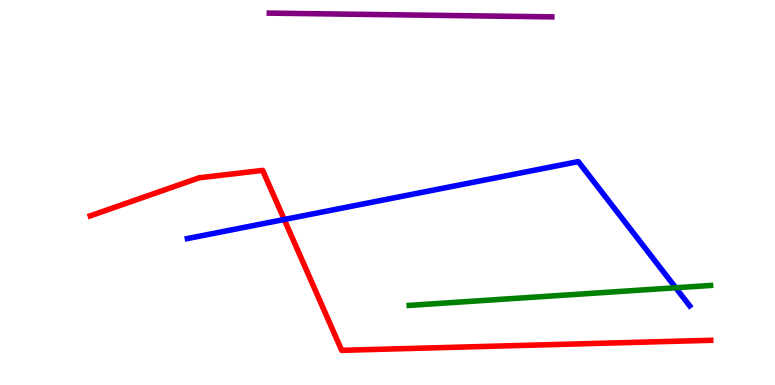[{'lines': ['blue', 'red'], 'intersections': [{'x': 3.67, 'y': 4.3}]}, {'lines': ['green', 'red'], 'intersections': []}, {'lines': ['purple', 'red'], 'intersections': []}, {'lines': ['blue', 'green'], 'intersections': [{'x': 8.72, 'y': 2.53}]}, {'lines': ['blue', 'purple'], 'intersections': []}, {'lines': ['green', 'purple'], 'intersections': []}]